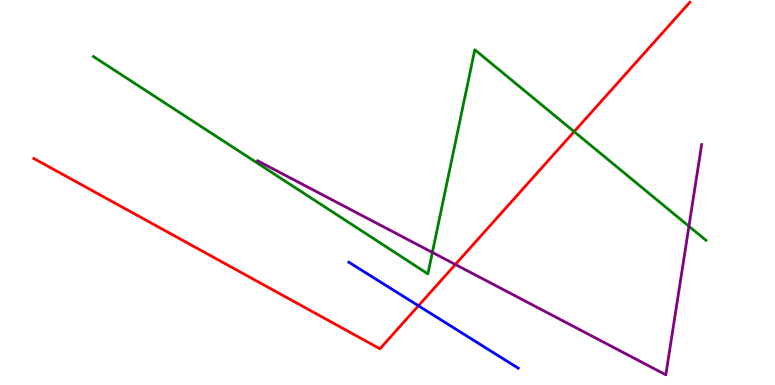[{'lines': ['blue', 'red'], 'intersections': [{'x': 5.4, 'y': 2.06}]}, {'lines': ['green', 'red'], 'intersections': [{'x': 7.41, 'y': 6.58}]}, {'lines': ['purple', 'red'], 'intersections': [{'x': 5.88, 'y': 3.13}]}, {'lines': ['blue', 'green'], 'intersections': []}, {'lines': ['blue', 'purple'], 'intersections': []}, {'lines': ['green', 'purple'], 'intersections': [{'x': 5.58, 'y': 3.44}, {'x': 8.89, 'y': 4.12}]}]